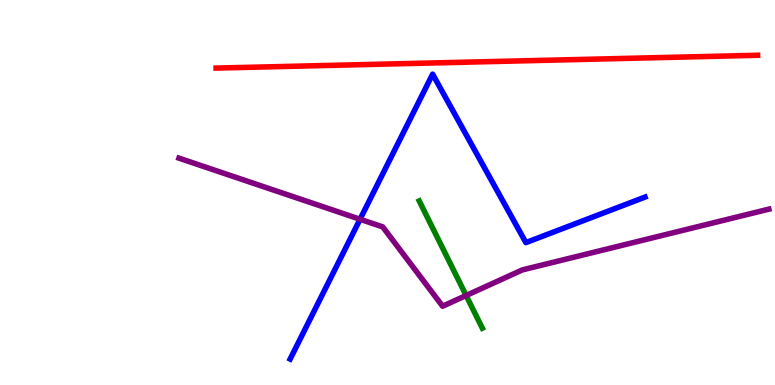[{'lines': ['blue', 'red'], 'intersections': []}, {'lines': ['green', 'red'], 'intersections': []}, {'lines': ['purple', 'red'], 'intersections': []}, {'lines': ['blue', 'green'], 'intersections': []}, {'lines': ['blue', 'purple'], 'intersections': [{'x': 4.65, 'y': 4.31}]}, {'lines': ['green', 'purple'], 'intersections': [{'x': 6.01, 'y': 2.32}]}]